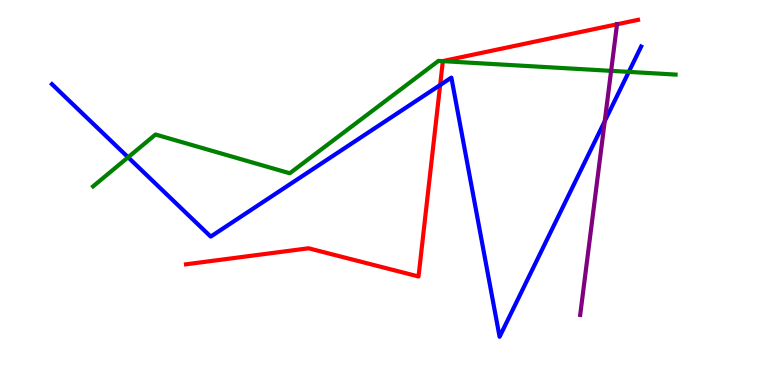[{'lines': ['blue', 'red'], 'intersections': [{'x': 5.68, 'y': 7.79}]}, {'lines': ['green', 'red'], 'intersections': [{'x': 5.71, 'y': 8.41}]}, {'lines': ['purple', 'red'], 'intersections': [{'x': 7.96, 'y': 9.37}]}, {'lines': ['blue', 'green'], 'intersections': [{'x': 1.65, 'y': 5.91}, {'x': 8.11, 'y': 8.13}]}, {'lines': ['blue', 'purple'], 'intersections': [{'x': 7.8, 'y': 6.85}]}, {'lines': ['green', 'purple'], 'intersections': [{'x': 7.89, 'y': 8.16}]}]